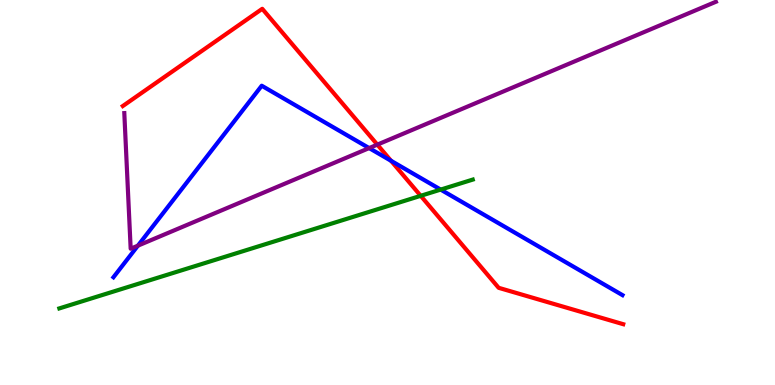[{'lines': ['blue', 'red'], 'intersections': [{'x': 5.05, 'y': 5.82}]}, {'lines': ['green', 'red'], 'intersections': [{'x': 5.43, 'y': 4.91}]}, {'lines': ['purple', 'red'], 'intersections': [{'x': 4.87, 'y': 6.24}]}, {'lines': ['blue', 'green'], 'intersections': [{'x': 5.69, 'y': 5.08}]}, {'lines': ['blue', 'purple'], 'intersections': [{'x': 1.78, 'y': 3.62}, {'x': 4.76, 'y': 6.15}]}, {'lines': ['green', 'purple'], 'intersections': []}]